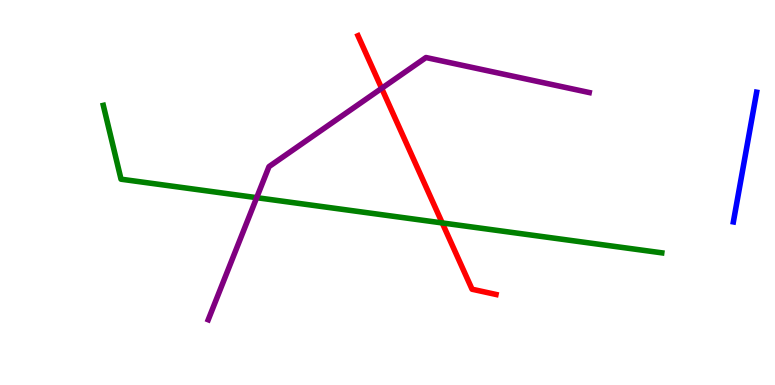[{'lines': ['blue', 'red'], 'intersections': []}, {'lines': ['green', 'red'], 'intersections': [{'x': 5.71, 'y': 4.21}]}, {'lines': ['purple', 'red'], 'intersections': [{'x': 4.92, 'y': 7.71}]}, {'lines': ['blue', 'green'], 'intersections': []}, {'lines': ['blue', 'purple'], 'intersections': []}, {'lines': ['green', 'purple'], 'intersections': [{'x': 3.31, 'y': 4.87}]}]